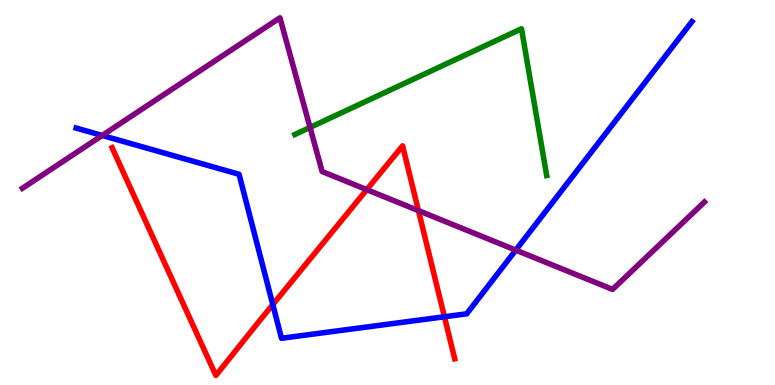[{'lines': ['blue', 'red'], 'intersections': [{'x': 3.52, 'y': 2.09}, {'x': 5.73, 'y': 1.77}]}, {'lines': ['green', 'red'], 'intersections': []}, {'lines': ['purple', 'red'], 'intersections': [{'x': 4.73, 'y': 5.07}, {'x': 5.4, 'y': 4.53}]}, {'lines': ['blue', 'green'], 'intersections': []}, {'lines': ['blue', 'purple'], 'intersections': [{'x': 1.32, 'y': 6.48}, {'x': 6.66, 'y': 3.5}]}, {'lines': ['green', 'purple'], 'intersections': [{'x': 4.0, 'y': 6.69}]}]